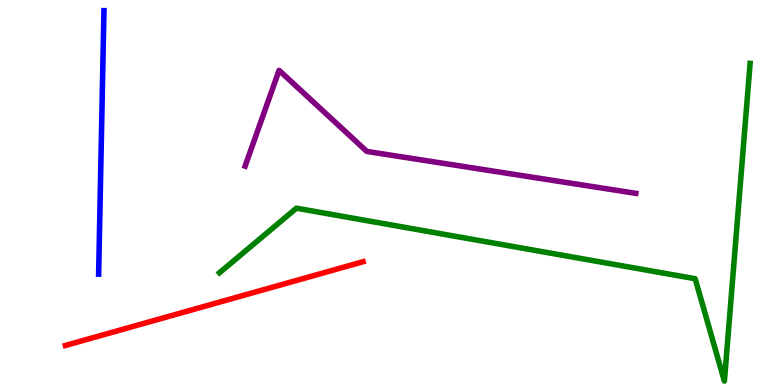[{'lines': ['blue', 'red'], 'intersections': []}, {'lines': ['green', 'red'], 'intersections': []}, {'lines': ['purple', 'red'], 'intersections': []}, {'lines': ['blue', 'green'], 'intersections': []}, {'lines': ['blue', 'purple'], 'intersections': []}, {'lines': ['green', 'purple'], 'intersections': []}]